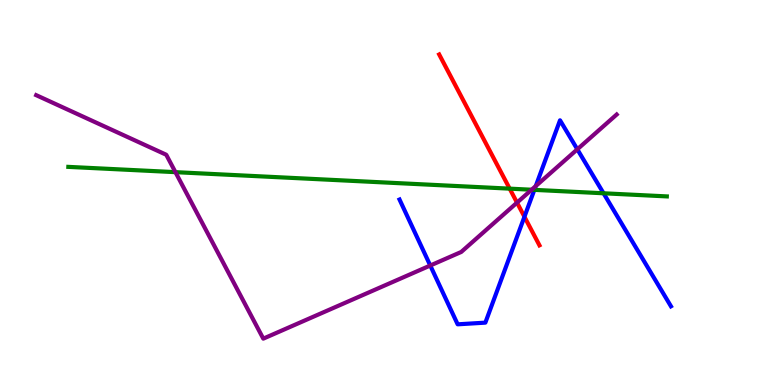[{'lines': ['blue', 'red'], 'intersections': [{'x': 6.77, 'y': 4.37}]}, {'lines': ['green', 'red'], 'intersections': [{'x': 6.58, 'y': 5.1}]}, {'lines': ['purple', 'red'], 'intersections': [{'x': 6.67, 'y': 4.74}]}, {'lines': ['blue', 'green'], 'intersections': [{'x': 6.89, 'y': 5.07}, {'x': 7.79, 'y': 4.98}]}, {'lines': ['blue', 'purple'], 'intersections': [{'x': 5.55, 'y': 3.1}, {'x': 6.91, 'y': 5.17}, {'x': 7.45, 'y': 6.12}]}, {'lines': ['green', 'purple'], 'intersections': [{'x': 2.26, 'y': 5.53}, {'x': 6.86, 'y': 5.07}]}]